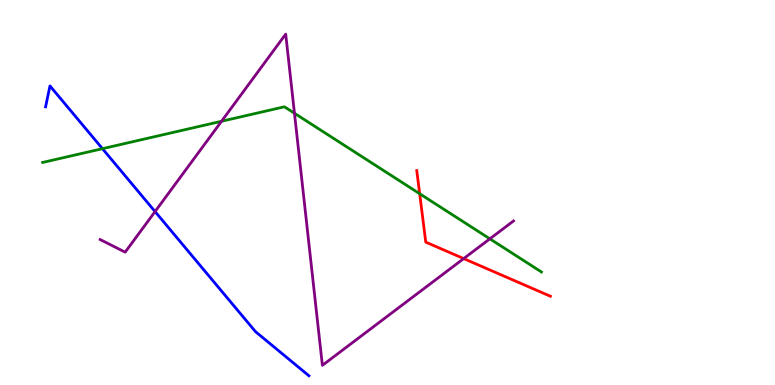[{'lines': ['blue', 'red'], 'intersections': []}, {'lines': ['green', 'red'], 'intersections': [{'x': 5.42, 'y': 4.97}]}, {'lines': ['purple', 'red'], 'intersections': [{'x': 5.98, 'y': 3.28}]}, {'lines': ['blue', 'green'], 'intersections': [{'x': 1.32, 'y': 6.14}]}, {'lines': ['blue', 'purple'], 'intersections': [{'x': 2.0, 'y': 4.5}]}, {'lines': ['green', 'purple'], 'intersections': [{'x': 2.86, 'y': 6.85}, {'x': 3.8, 'y': 7.06}, {'x': 6.32, 'y': 3.8}]}]